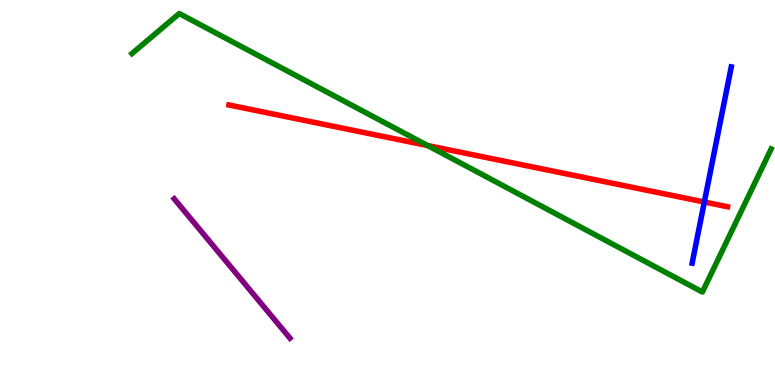[{'lines': ['blue', 'red'], 'intersections': [{'x': 9.09, 'y': 4.75}]}, {'lines': ['green', 'red'], 'intersections': [{'x': 5.52, 'y': 6.22}]}, {'lines': ['purple', 'red'], 'intersections': []}, {'lines': ['blue', 'green'], 'intersections': []}, {'lines': ['blue', 'purple'], 'intersections': []}, {'lines': ['green', 'purple'], 'intersections': []}]